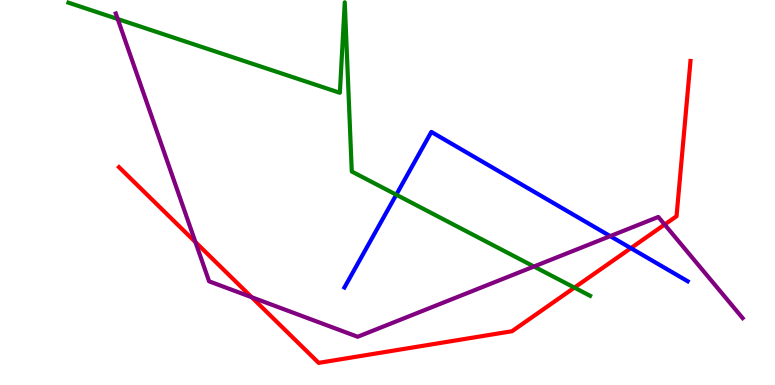[{'lines': ['blue', 'red'], 'intersections': [{'x': 8.14, 'y': 3.55}]}, {'lines': ['green', 'red'], 'intersections': [{'x': 7.41, 'y': 2.53}]}, {'lines': ['purple', 'red'], 'intersections': [{'x': 2.52, 'y': 3.71}, {'x': 3.25, 'y': 2.28}, {'x': 8.58, 'y': 4.17}]}, {'lines': ['blue', 'green'], 'intersections': [{'x': 5.11, 'y': 4.94}]}, {'lines': ['blue', 'purple'], 'intersections': [{'x': 7.87, 'y': 3.87}]}, {'lines': ['green', 'purple'], 'intersections': [{'x': 1.52, 'y': 9.51}, {'x': 6.89, 'y': 3.08}]}]